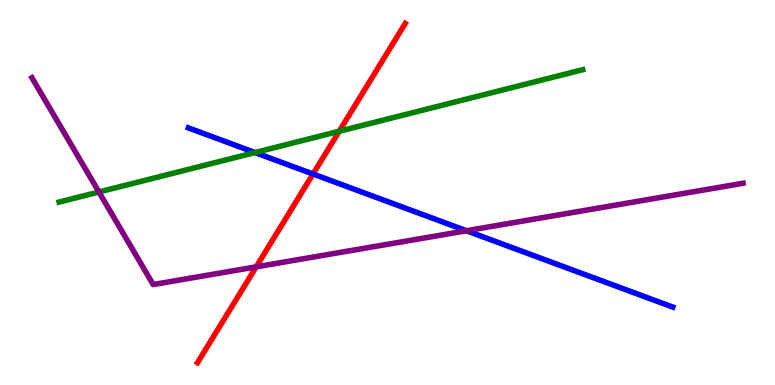[{'lines': ['blue', 'red'], 'intersections': [{'x': 4.04, 'y': 5.48}]}, {'lines': ['green', 'red'], 'intersections': [{'x': 4.38, 'y': 6.59}]}, {'lines': ['purple', 'red'], 'intersections': [{'x': 3.31, 'y': 3.07}]}, {'lines': ['blue', 'green'], 'intersections': [{'x': 3.29, 'y': 6.04}]}, {'lines': ['blue', 'purple'], 'intersections': [{'x': 6.02, 'y': 4.01}]}, {'lines': ['green', 'purple'], 'intersections': [{'x': 1.28, 'y': 5.01}]}]